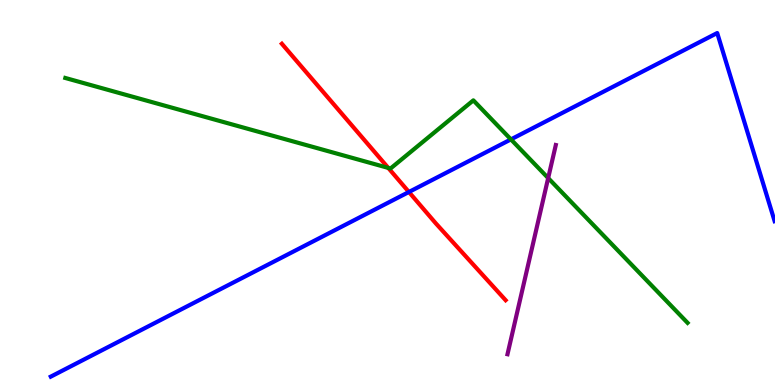[{'lines': ['blue', 'red'], 'intersections': [{'x': 5.28, 'y': 5.01}]}, {'lines': ['green', 'red'], 'intersections': [{'x': 5.01, 'y': 5.64}]}, {'lines': ['purple', 'red'], 'intersections': []}, {'lines': ['blue', 'green'], 'intersections': [{'x': 6.59, 'y': 6.38}]}, {'lines': ['blue', 'purple'], 'intersections': []}, {'lines': ['green', 'purple'], 'intersections': [{'x': 7.07, 'y': 5.37}]}]